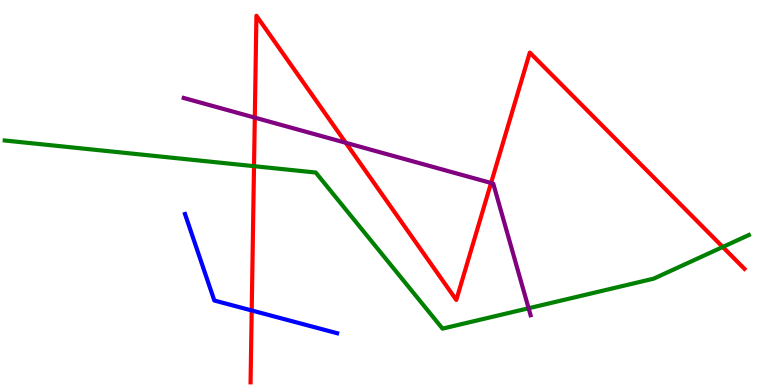[{'lines': ['blue', 'red'], 'intersections': [{'x': 3.25, 'y': 1.94}]}, {'lines': ['green', 'red'], 'intersections': [{'x': 3.28, 'y': 5.68}, {'x': 9.33, 'y': 3.59}]}, {'lines': ['purple', 'red'], 'intersections': [{'x': 3.29, 'y': 6.94}, {'x': 4.46, 'y': 6.29}, {'x': 6.34, 'y': 5.25}]}, {'lines': ['blue', 'green'], 'intersections': []}, {'lines': ['blue', 'purple'], 'intersections': []}, {'lines': ['green', 'purple'], 'intersections': [{'x': 6.82, 'y': 1.99}]}]